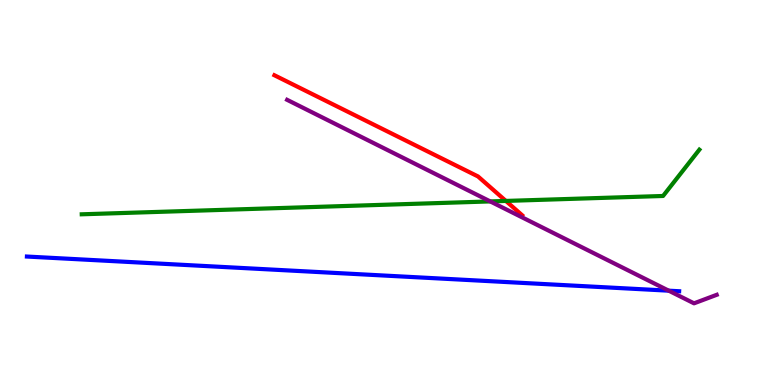[{'lines': ['blue', 'red'], 'intersections': []}, {'lines': ['green', 'red'], 'intersections': [{'x': 6.53, 'y': 4.78}]}, {'lines': ['purple', 'red'], 'intersections': []}, {'lines': ['blue', 'green'], 'intersections': []}, {'lines': ['blue', 'purple'], 'intersections': [{'x': 8.63, 'y': 2.45}]}, {'lines': ['green', 'purple'], 'intersections': [{'x': 6.33, 'y': 4.77}]}]